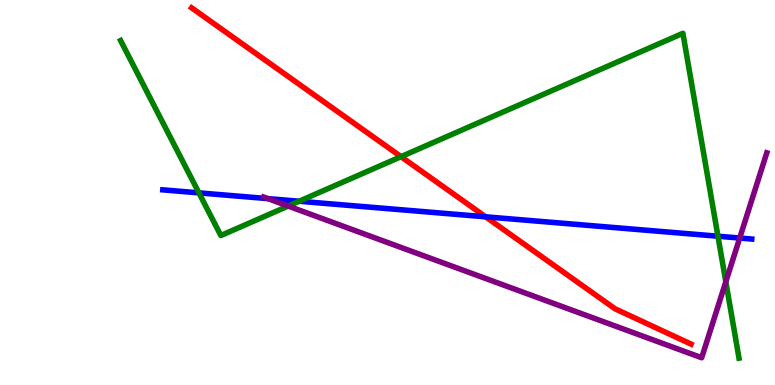[{'lines': ['blue', 'red'], 'intersections': [{'x': 6.27, 'y': 4.37}]}, {'lines': ['green', 'red'], 'intersections': [{'x': 5.17, 'y': 5.93}]}, {'lines': ['purple', 'red'], 'intersections': []}, {'lines': ['blue', 'green'], 'intersections': [{'x': 2.57, 'y': 4.99}, {'x': 3.86, 'y': 4.77}, {'x': 9.26, 'y': 3.86}]}, {'lines': ['blue', 'purple'], 'intersections': [{'x': 3.46, 'y': 4.84}, {'x': 9.54, 'y': 3.82}]}, {'lines': ['green', 'purple'], 'intersections': [{'x': 3.72, 'y': 4.65}, {'x': 9.37, 'y': 2.68}]}]